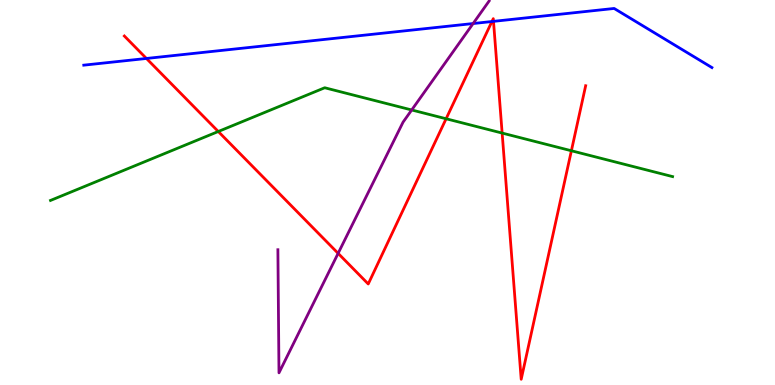[{'lines': ['blue', 'red'], 'intersections': [{'x': 1.89, 'y': 8.48}, {'x': 6.35, 'y': 9.44}, {'x': 6.37, 'y': 9.45}]}, {'lines': ['green', 'red'], 'intersections': [{'x': 2.82, 'y': 6.58}, {'x': 5.76, 'y': 6.92}, {'x': 6.48, 'y': 6.54}, {'x': 7.37, 'y': 6.08}]}, {'lines': ['purple', 'red'], 'intersections': [{'x': 4.36, 'y': 3.42}]}, {'lines': ['blue', 'green'], 'intersections': []}, {'lines': ['blue', 'purple'], 'intersections': [{'x': 6.1, 'y': 9.39}]}, {'lines': ['green', 'purple'], 'intersections': [{'x': 5.31, 'y': 7.14}]}]